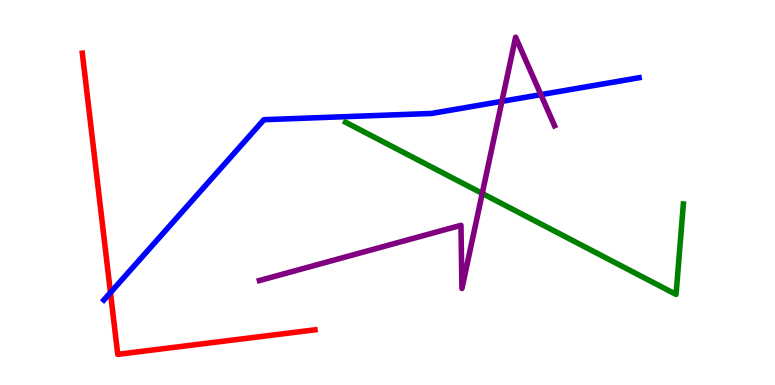[{'lines': ['blue', 'red'], 'intersections': [{'x': 1.43, 'y': 2.4}]}, {'lines': ['green', 'red'], 'intersections': []}, {'lines': ['purple', 'red'], 'intersections': []}, {'lines': ['blue', 'green'], 'intersections': []}, {'lines': ['blue', 'purple'], 'intersections': [{'x': 6.48, 'y': 7.37}, {'x': 6.98, 'y': 7.54}]}, {'lines': ['green', 'purple'], 'intersections': [{'x': 6.22, 'y': 4.98}]}]